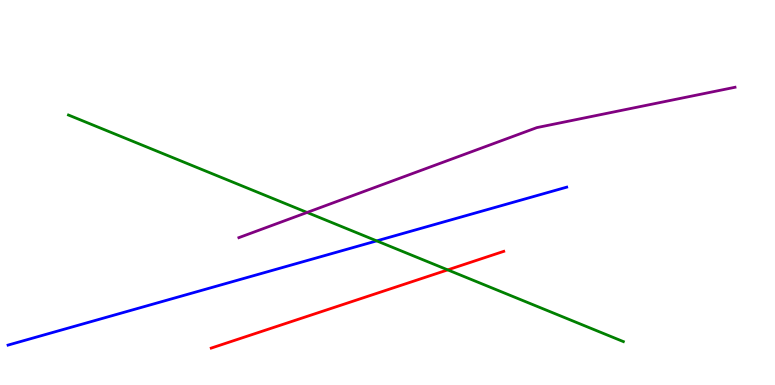[{'lines': ['blue', 'red'], 'intersections': []}, {'lines': ['green', 'red'], 'intersections': [{'x': 5.78, 'y': 2.99}]}, {'lines': ['purple', 'red'], 'intersections': []}, {'lines': ['blue', 'green'], 'intersections': [{'x': 4.86, 'y': 3.74}]}, {'lines': ['blue', 'purple'], 'intersections': []}, {'lines': ['green', 'purple'], 'intersections': [{'x': 3.96, 'y': 4.48}]}]